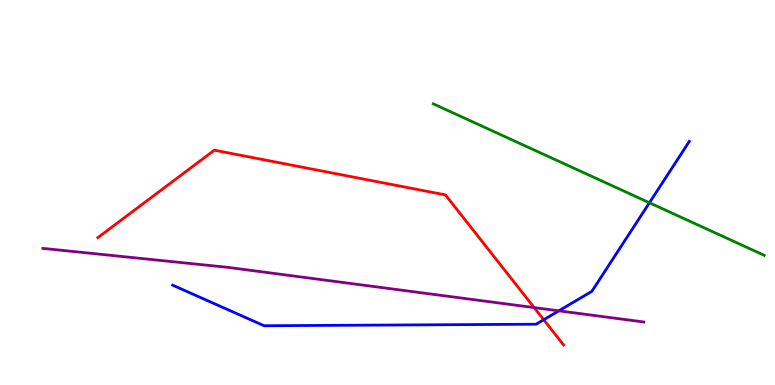[{'lines': ['blue', 'red'], 'intersections': [{'x': 7.02, 'y': 1.7}]}, {'lines': ['green', 'red'], 'intersections': []}, {'lines': ['purple', 'red'], 'intersections': [{'x': 6.89, 'y': 2.01}]}, {'lines': ['blue', 'green'], 'intersections': [{'x': 8.38, 'y': 4.73}]}, {'lines': ['blue', 'purple'], 'intersections': [{'x': 7.21, 'y': 1.93}]}, {'lines': ['green', 'purple'], 'intersections': []}]